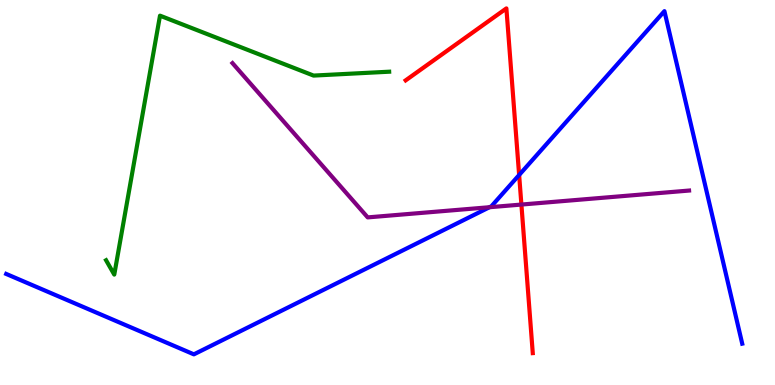[{'lines': ['blue', 'red'], 'intersections': [{'x': 6.7, 'y': 5.45}]}, {'lines': ['green', 'red'], 'intersections': []}, {'lines': ['purple', 'red'], 'intersections': [{'x': 6.73, 'y': 4.69}]}, {'lines': ['blue', 'green'], 'intersections': []}, {'lines': ['blue', 'purple'], 'intersections': [{'x': 6.32, 'y': 4.62}]}, {'lines': ['green', 'purple'], 'intersections': []}]